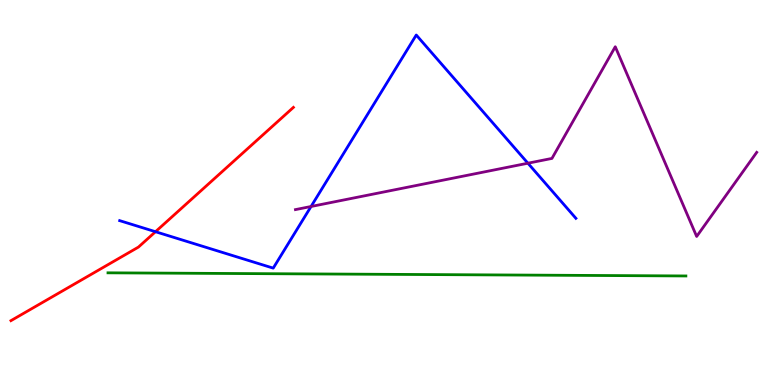[{'lines': ['blue', 'red'], 'intersections': [{'x': 2.01, 'y': 3.98}]}, {'lines': ['green', 'red'], 'intersections': []}, {'lines': ['purple', 'red'], 'intersections': []}, {'lines': ['blue', 'green'], 'intersections': []}, {'lines': ['blue', 'purple'], 'intersections': [{'x': 4.01, 'y': 4.64}, {'x': 6.81, 'y': 5.76}]}, {'lines': ['green', 'purple'], 'intersections': []}]